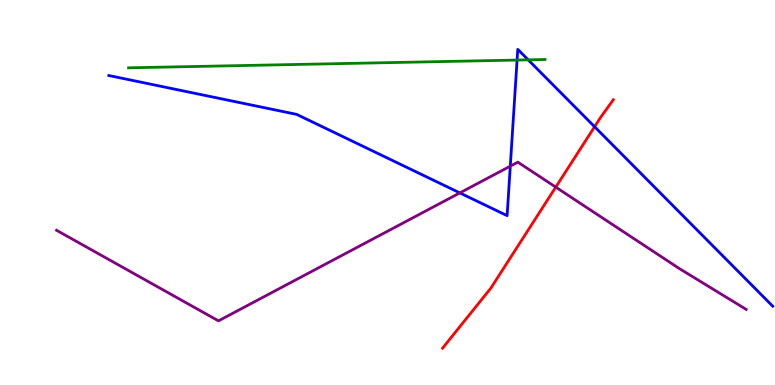[{'lines': ['blue', 'red'], 'intersections': [{'x': 7.67, 'y': 6.71}]}, {'lines': ['green', 'red'], 'intersections': []}, {'lines': ['purple', 'red'], 'intersections': [{'x': 7.17, 'y': 5.14}]}, {'lines': ['blue', 'green'], 'intersections': [{'x': 6.67, 'y': 8.44}, {'x': 6.82, 'y': 8.45}]}, {'lines': ['blue', 'purple'], 'intersections': [{'x': 5.93, 'y': 4.99}, {'x': 6.58, 'y': 5.68}]}, {'lines': ['green', 'purple'], 'intersections': []}]